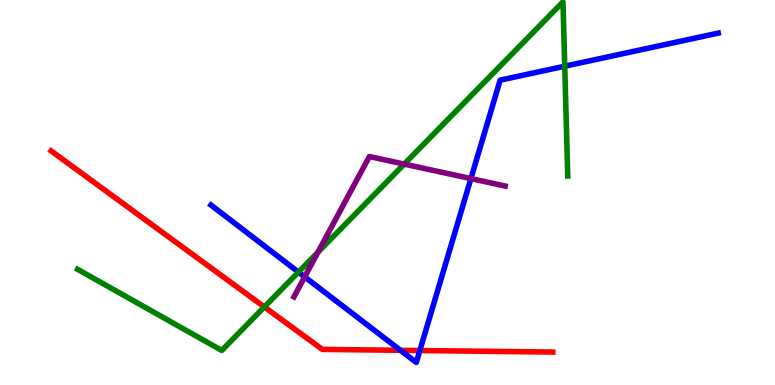[{'lines': ['blue', 'red'], 'intersections': [{'x': 5.17, 'y': 0.901}, {'x': 5.42, 'y': 0.895}]}, {'lines': ['green', 'red'], 'intersections': [{'x': 3.41, 'y': 2.03}]}, {'lines': ['purple', 'red'], 'intersections': []}, {'lines': ['blue', 'green'], 'intersections': [{'x': 3.85, 'y': 2.93}, {'x': 7.29, 'y': 8.28}]}, {'lines': ['blue', 'purple'], 'intersections': [{'x': 3.93, 'y': 2.81}, {'x': 6.08, 'y': 5.36}]}, {'lines': ['green', 'purple'], 'intersections': [{'x': 4.1, 'y': 3.45}, {'x': 5.22, 'y': 5.74}]}]